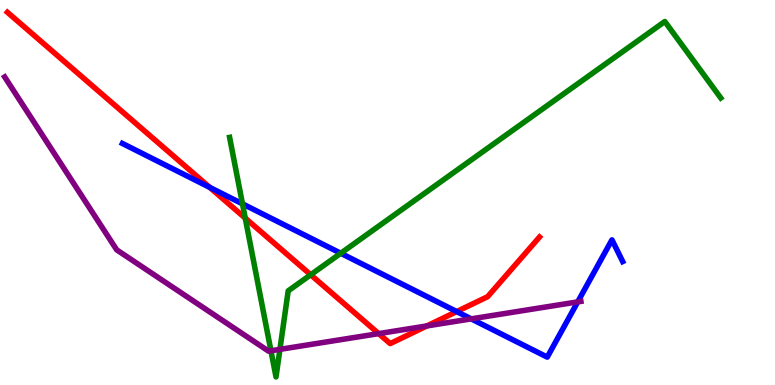[{'lines': ['blue', 'red'], 'intersections': [{'x': 2.71, 'y': 5.13}, {'x': 5.89, 'y': 1.91}]}, {'lines': ['green', 'red'], 'intersections': [{'x': 3.16, 'y': 4.33}, {'x': 4.01, 'y': 2.86}]}, {'lines': ['purple', 'red'], 'intersections': [{'x': 4.89, 'y': 1.33}, {'x': 5.51, 'y': 1.53}]}, {'lines': ['blue', 'green'], 'intersections': [{'x': 3.13, 'y': 4.71}, {'x': 4.4, 'y': 3.42}]}, {'lines': ['blue', 'purple'], 'intersections': [{'x': 6.08, 'y': 1.72}, {'x': 7.45, 'y': 2.16}]}, {'lines': ['green', 'purple'], 'intersections': [{'x': 3.5, 'y': 0.888}, {'x': 3.61, 'y': 0.926}]}]